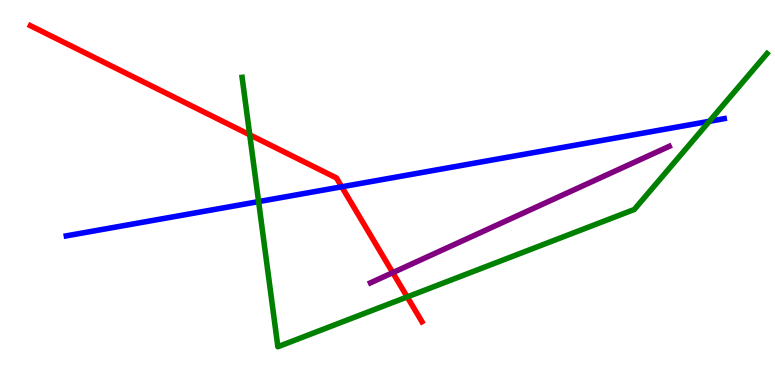[{'lines': ['blue', 'red'], 'intersections': [{'x': 4.41, 'y': 5.15}]}, {'lines': ['green', 'red'], 'intersections': [{'x': 3.22, 'y': 6.5}, {'x': 5.25, 'y': 2.29}]}, {'lines': ['purple', 'red'], 'intersections': [{'x': 5.07, 'y': 2.92}]}, {'lines': ['blue', 'green'], 'intersections': [{'x': 3.34, 'y': 4.76}, {'x': 9.15, 'y': 6.85}]}, {'lines': ['blue', 'purple'], 'intersections': []}, {'lines': ['green', 'purple'], 'intersections': []}]